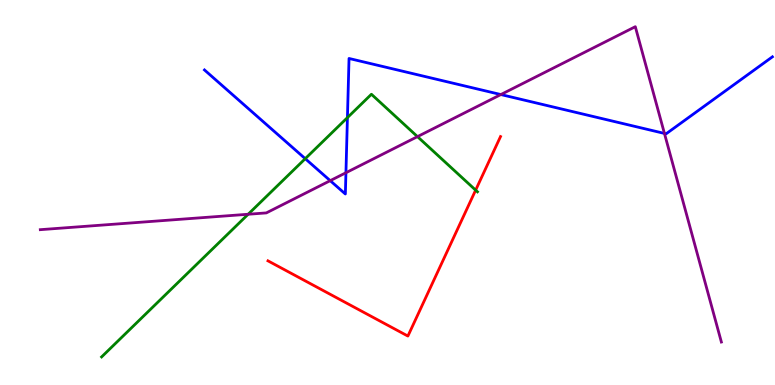[{'lines': ['blue', 'red'], 'intersections': []}, {'lines': ['green', 'red'], 'intersections': [{'x': 6.14, 'y': 5.06}]}, {'lines': ['purple', 'red'], 'intersections': []}, {'lines': ['blue', 'green'], 'intersections': [{'x': 3.94, 'y': 5.88}, {'x': 4.48, 'y': 6.95}]}, {'lines': ['blue', 'purple'], 'intersections': [{'x': 4.26, 'y': 5.31}, {'x': 4.46, 'y': 5.51}, {'x': 6.46, 'y': 7.54}, {'x': 8.57, 'y': 6.53}]}, {'lines': ['green', 'purple'], 'intersections': [{'x': 3.2, 'y': 4.44}, {'x': 5.39, 'y': 6.45}]}]